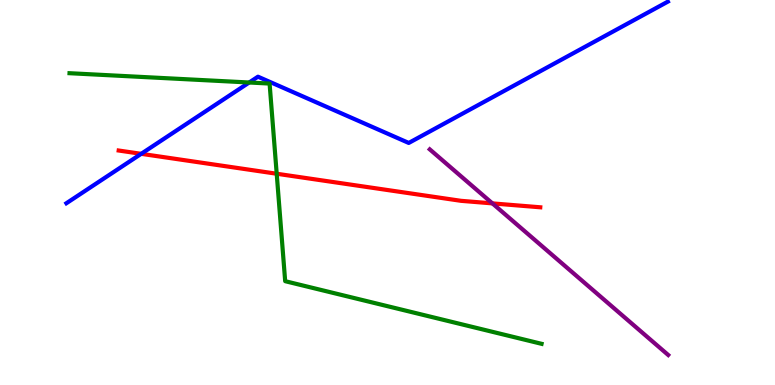[{'lines': ['blue', 'red'], 'intersections': [{'x': 1.82, 'y': 6.0}]}, {'lines': ['green', 'red'], 'intersections': [{'x': 3.57, 'y': 5.49}]}, {'lines': ['purple', 'red'], 'intersections': [{'x': 6.35, 'y': 4.72}]}, {'lines': ['blue', 'green'], 'intersections': [{'x': 3.22, 'y': 7.86}]}, {'lines': ['blue', 'purple'], 'intersections': []}, {'lines': ['green', 'purple'], 'intersections': []}]